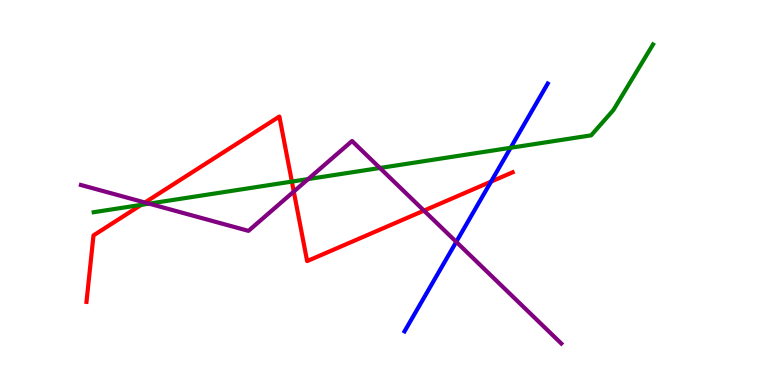[{'lines': ['blue', 'red'], 'intersections': [{'x': 6.34, 'y': 5.28}]}, {'lines': ['green', 'red'], 'intersections': [{'x': 1.82, 'y': 4.68}, {'x': 3.77, 'y': 5.28}]}, {'lines': ['purple', 'red'], 'intersections': [{'x': 1.87, 'y': 4.74}, {'x': 3.79, 'y': 5.02}, {'x': 5.47, 'y': 4.53}]}, {'lines': ['blue', 'green'], 'intersections': [{'x': 6.59, 'y': 6.16}]}, {'lines': ['blue', 'purple'], 'intersections': [{'x': 5.89, 'y': 3.72}]}, {'lines': ['green', 'purple'], 'intersections': [{'x': 1.92, 'y': 4.71}, {'x': 3.98, 'y': 5.35}, {'x': 4.9, 'y': 5.64}]}]